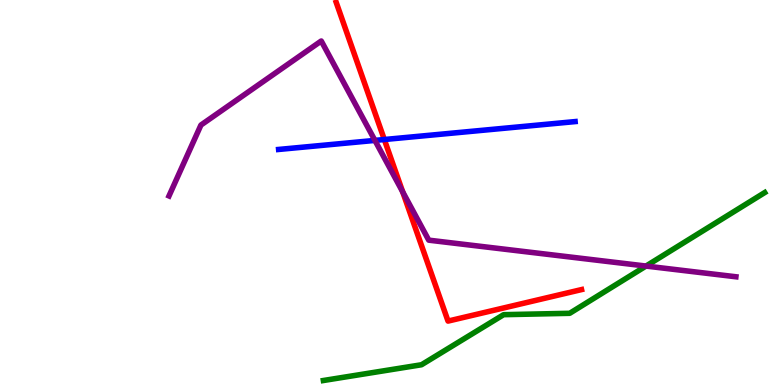[{'lines': ['blue', 'red'], 'intersections': [{'x': 4.96, 'y': 6.38}]}, {'lines': ['green', 'red'], 'intersections': []}, {'lines': ['purple', 'red'], 'intersections': [{'x': 5.2, 'y': 5.02}]}, {'lines': ['blue', 'green'], 'intersections': []}, {'lines': ['blue', 'purple'], 'intersections': [{'x': 4.84, 'y': 6.35}]}, {'lines': ['green', 'purple'], 'intersections': [{'x': 8.34, 'y': 3.09}]}]